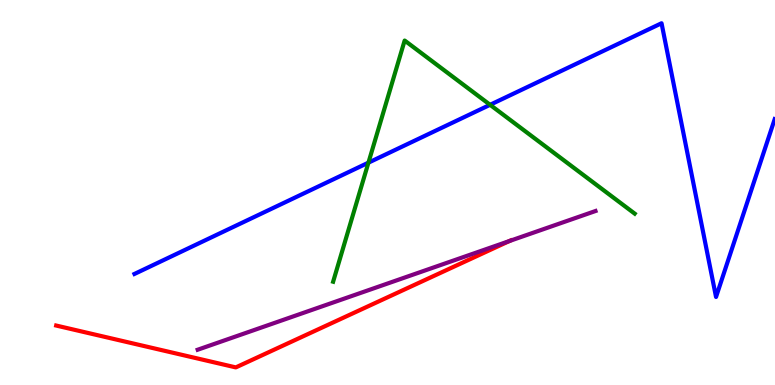[{'lines': ['blue', 'red'], 'intersections': []}, {'lines': ['green', 'red'], 'intersections': []}, {'lines': ['purple', 'red'], 'intersections': [{'x': 6.57, 'y': 3.74}]}, {'lines': ['blue', 'green'], 'intersections': [{'x': 4.75, 'y': 5.78}, {'x': 6.32, 'y': 7.28}]}, {'lines': ['blue', 'purple'], 'intersections': []}, {'lines': ['green', 'purple'], 'intersections': []}]